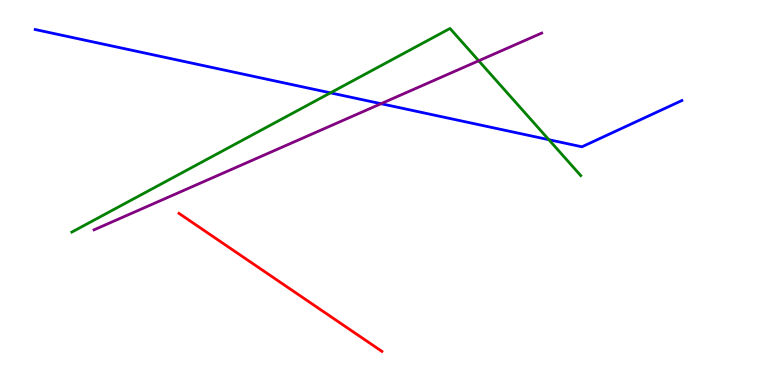[{'lines': ['blue', 'red'], 'intersections': []}, {'lines': ['green', 'red'], 'intersections': []}, {'lines': ['purple', 'red'], 'intersections': []}, {'lines': ['blue', 'green'], 'intersections': [{'x': 4.26, 'y': 7.59}, {'x': 7.08, 'y': 6.37}]}, {'lines': ['blue', 'purple'], 'intersections': [{'x': 4.92, 'y': 7.31}]}, {'lines': ['green', 'purple'], 'intersections': [{'x': 6.18, 'y': 8.42}]}]